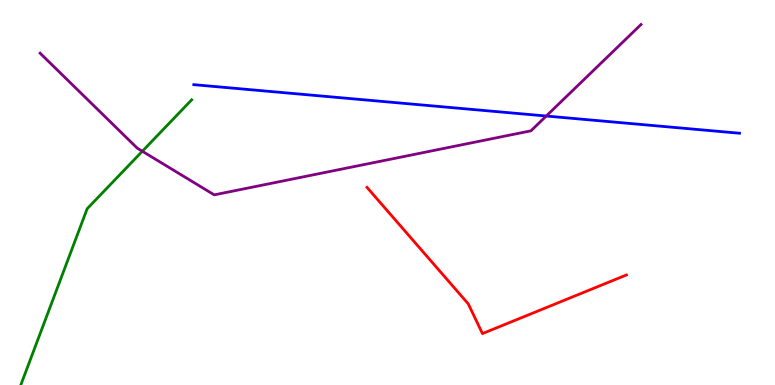[{'lines': ['blue', 'red'], 'intersections': []}, {'lines': ['green', 'red'], 'intersections': []}, {'lines': ['purple', 'red'], 'intersections': []}, {'lines': ['blue', 'green'], 'intersections': []}, {'lines': ['blue', 'purple'], 'intersections': [{'x': 7.05, 'y': 6.99}]}, {'lines': ['green', 'purple'], 'intersections': [{'x': 1.84, 'y': 6.07}]}]